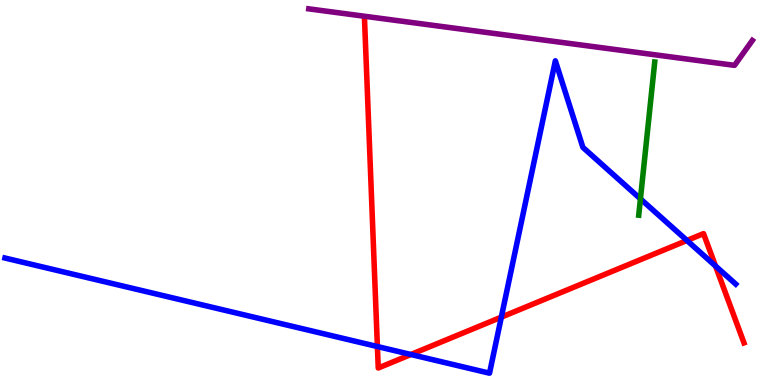[{'lines': ['blue', 'red'], 'intersections': [{'x': 4.87, 'y': 0.999}, {'x': 5.3, 'y': 0.792}, {'x': 6.47, 'y': 1.76}, {'x': 8.86, 'y': 3.75}, {'x': 9.23, 'y': 3.09}]}, {'lines': ['green', 'red'], 'intersections': []}, {'lines': ['purple', 'red'], 'intersections': []}, {'lines': ['blue', 'green'], 'intersections': [{'x': 8.26, 'y': 4.83}]}, {'lines': ['blue', 'purple'], 'intersections': []}, {'lines': ['green', 'purple'], 'intersections': []}]